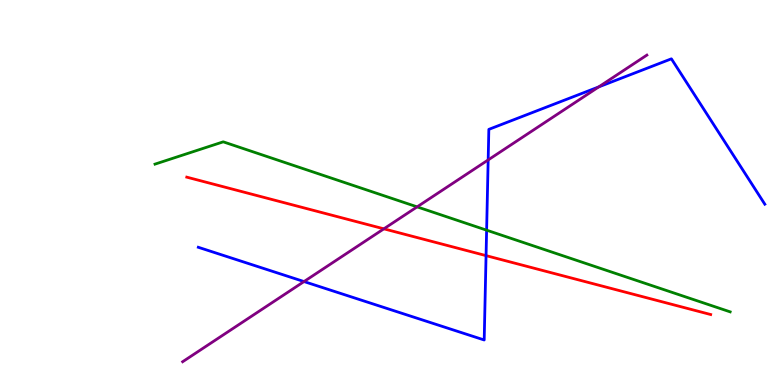[{'lines': ['blue', 'red'], 'intersections': [{'x': 6.27, 'y': 3.36}]}, {'lines': ['green', 'red'], 'intersections': []}, {'lines': ['purple', 'red'], 'intersections': [{'x': 4.95, 'y': 4.06}]}, {'lines': ['blue', 'green'], 'intersections': [{'x': 6.28, 'y': 4.02}]}, {'lines': ['blue', 'purple'], 'intersections': [{'x': 3.92, 'y': 2.69}, {'x': 6.3, 'y': 5.85}, {'x': 7.73, 'y': 7.74}]}, {'lines': ['green', 'purple'], 'intersections': [{'x': 5.38, 'y': 4.63}]}]